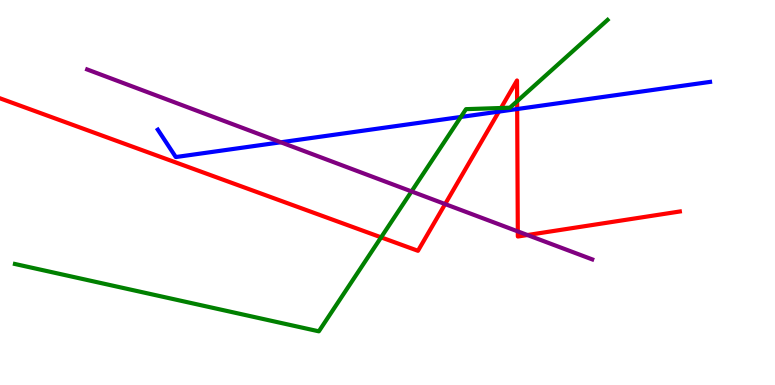[{'lines': ['blue', 'red'], 'intersections': [{'x': 6.44, 'y': 7.1}, {'x': 6.67, 'y': 7.17}]}, {'lines': ['green', 'red'], 'intersections': [{'x': 4.92, 'y': 3.84}, {'x': 6.46, 'y': 7.19}, {'x': 6.67, 'y': 7.37}]}, {'lines': ['purple', 'red'], 'intersections': [{'x': 5.74, 'y': 4.7}, {'x': 6.68, 'y': 3.99}, {'x': 6.81, 'y': 3.9}]}, {'lines': ['blue', 'green'], 'intersections': [{'x': 5.95, 'y': 6.96}]}, {'lines': ['blue', 'purple'], 'intersections': [{'x': 3.62, 'y': 6.3}]}, {'lines': ['green', 'purple'], 'intersections': [{'x': 5.31, 'y': 5.03}]}]